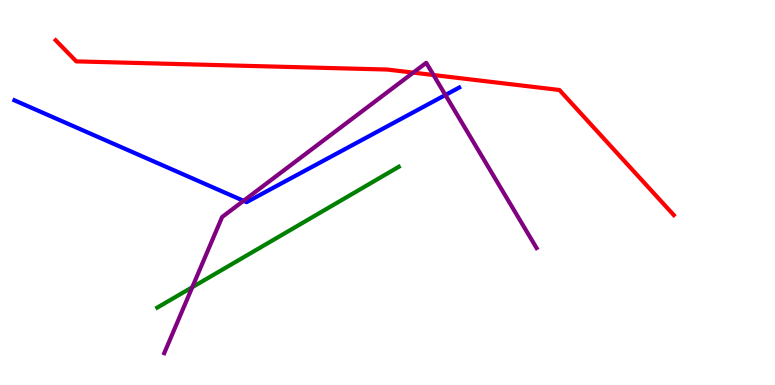[{'lines': ['blue', 'red'], 'intersections': []}, {'lines': ['green', 'red'], 'intersections': []}, {'lines': ['purple', 'red'], 'intersections': [{'x': 5.33, 'y': 8.11}, {'x': 5.59, 'y': 8.05}]}, {'lines': ['blue', 'green'], 'intersections': []}, {'lines': ['blue', 'purple'], 'intersections': [{'x': 3.14, 'y': 4.78}, {'x': 5.75, 'y': 7.53}]}, {'lines': ['green', 'purple'], 'intersections': [{'x': 2.48, 'y': 2.54}]}]